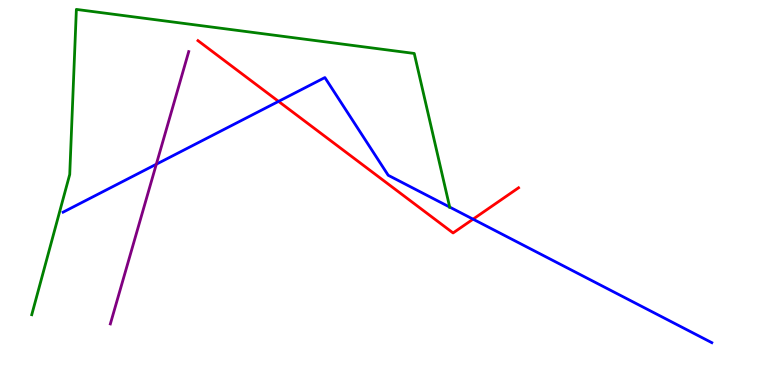[{'lines': ['blue', 'red'], 'intersections': [{'x': 3.59, 'y': 7.37}, {'x': 6.1, 'y': 4.31}]}, {'lines': ['green', 'red'], 'intersections': []}, {'lines': ['purple', 'red'], 'intersections': []}, {'lines': ['blue', 'green'], 'intersections': [{'x': 5.8, 'y': 4.62}]}, {'lines': ['blue', 'purple'], 'intersections': [{'x': 2.02, 'y': 5.73}]}, {'lines': ['green', 'purple'], 'intersections': []}]